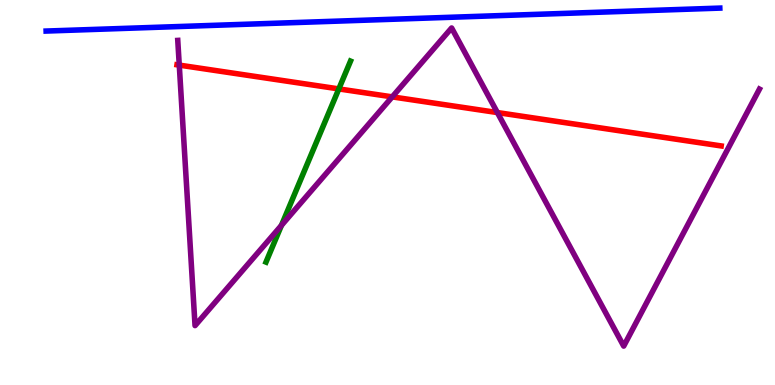[{'lines': ['blue', 'red'], 'intersections': []}, {'lines': ['green', 'red'], 'intersections': [{'x': 4.37, 'y': 7.69}]}, {'lines': ['purple', 'red'], 'intersections': [{'x': 2.31, 'y': 8.31}, {'x': 5.06, 'y': 7.48}, {'x': 6.42, 'y': 7.08}]}, {'lines': ['blue', 'green'], 'intersections': []}, {'lines': ['blue', 'purple'], 'intersections': []}, {'lines': ['green', 'purple'], 'intersections': [{'x': 3.63, 'y': 4.15}]}]